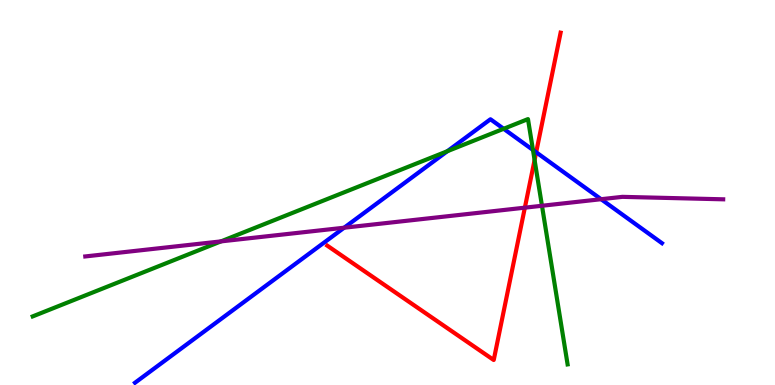[{'lines': ['blue', 'red'], 'intersections': [{'x': 6.92, 'y': 6.04}]}, {'lines': ['green', 'red'], 'intersections': [{'x': 6.9, 'y': 5.84}]}, {'lines': ['purple', 'red'], 'intersections': [{'x': 6.77, 'y': 4.61}]}, {'lines': ['blue', 'green'], 'intersections': [{'x': 5.77, 'y': 6.07}, {'x': 6.5, 'y': 6.65}, {'x': 6.88, 'y': 6.1}]}, {'lines': ['blue', 'purple'], 'intersections': [{'x': 4.44, 'y': 4.09}, {'x': 7.76, 'y': 4.83}]}, {'lines': ['green', 'purple'], 'intersections': [{'x': 2.85, 'y': 3.73}, {'x': 6.99, 'y': 4.66}]}]